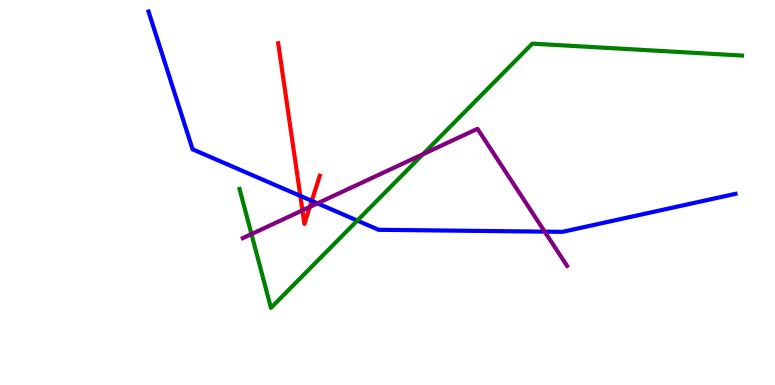[{'lines': ['blue', 'red'], 'intersections': [{'x': 3.88, 'y': 4.91}, {'x': 4.02, 'y': 4.78}]}, {'lines': ['green', 'red'], 'intersections': []}, {'lines': ['purple', 'red'], 'intersections': [{'x': 3.9, 'y': 4.54}, {'x': 4.0, 'y': 4.63}]}, {'lines': ['blue', 'green'], 'intersections': [{'x': 4.61, 'y': 4.27}]}, {'lines': ['blue', 'purple'], 'intersections': [{'x': 4.1, 'y': 4.72}, {'x': 7.03, 'y': 3.98}]}, {'lines': ['green', 'purple'], 'intersections': [{'x': 3.24, 'y': 3.92}, {'x': 5.46, 'y': 5.99}]}]